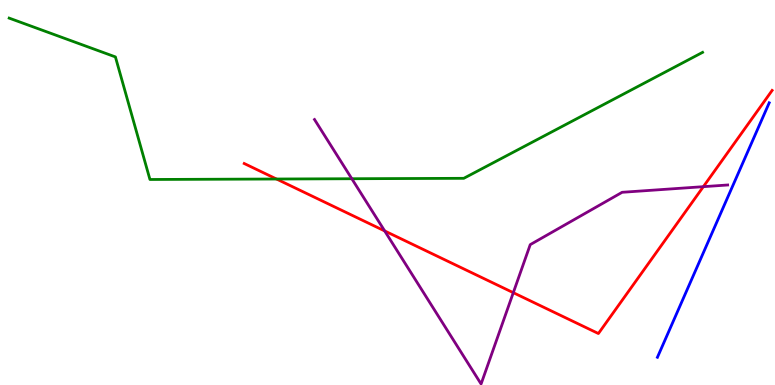[{'lines': ['blue', 'red'], 'intersections': []}, {'lines': ['green', 'red'], 'intersections': [{'x': 3.57, 'y': 5.35}]}, {'lines': ['purple', 'red'], 'intersections': [{'x': 4.96, 'y': 4.0}, {'x': 6.62, 'y': 2.4}, {'x': 9.08, 'y': 5.15}]}, {'lines': ['blue', 'green'], 'intersections': []}, {'lines': ['blue', 'purple'], 'intersections': []}, {'lines': ['green', 'purple'], 'intersections': [{'x': 4.54, 'y': 5.36}]}]